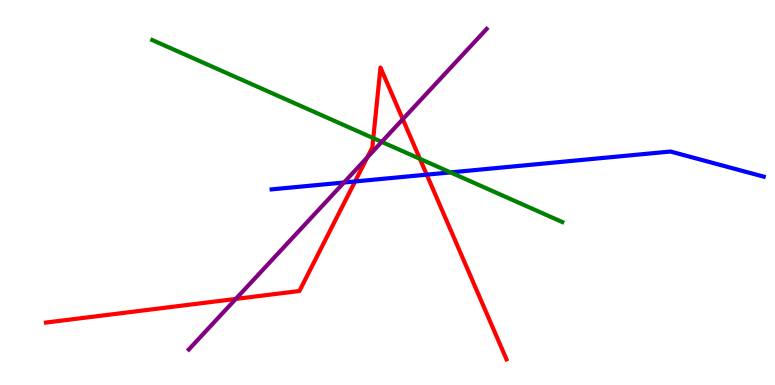[{'lines': ['blue', 'red'], 'intersections': [{'x': 4.58, 'y': 5.29}, {'x': 5.51, 'y': 5.46}]}, {'lines': ['green', 'red'], 'intersections': [{'x': 4.82, 'y': 6.41}, {'x': 5.42, 'y': 5.87}]}, {'lines': ['purple', 'red'], 'intersections': [{'x': 3.04, 'y': 2.24}, {'x': 4.74, 'y': 5.91}, {'x': 5.2, 'y': 6.9}]}, {'lines': ['blue', 'green'], 'intersections': [{'x': 5.81, 'y': 5.52}]}, {'lines': ['blue', 'purple'], 'intersections': [{'x': 4.44, 'y': 5.26}]}, {'lines': ['green', 'purple'], 'intersections': [{'x': 4.93, 'y': 6.31}]}]